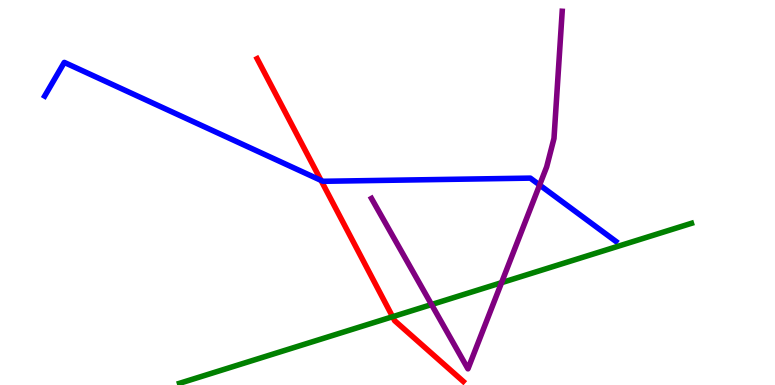[{'lines': ['blue', 'red'], 'intersections': [{'x': 4.14, 'y': 5.31}]}, {'lines': ['green', 'red'], 'intersections': [{'x': 5.07, 'y': 1.77}]}, {'lines': ['purple', 'red'], 'intersections': []}, {'lines': ['blue', 'green'], 'intersections': []}, {'lines': ['blue', 'purple'], 'intersections': [{'x': 6.96, 'y': 5.19}]}, {'lines': ['green', 'purple'], 'intersections': [{'x': 5.57, 'y': 2.09}, {'x': 6.47, 'y': 2.66}]}]